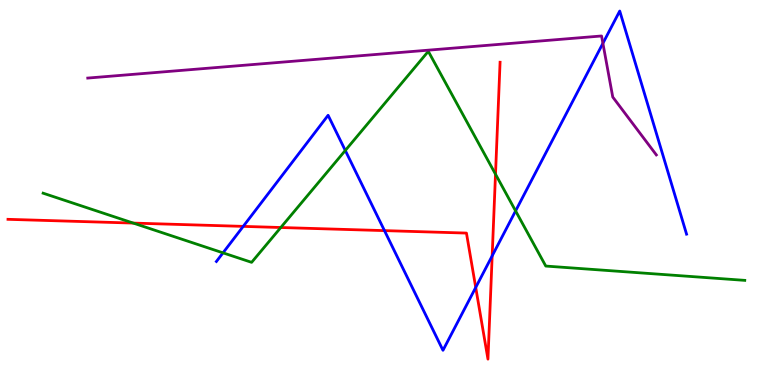[{'lines': ['blue', 'red'], 'intersections': [{'x': 3.14, 'y': 4.12}, {'x': 4.96, 'y': 4.01}, {'x': 6.14, 'y': 2.53}, {'x': 6.35, 'y': 3.35}]}, {'lines': ['green', 'red'], 'intersections': [{'x': 1.72, 'y': 4.21}, {'x': 3.62, 'y': 4.09}, {'x': 6.39, 'y': 5.48}]}, {'lines': ['purple', 'red'], 'intersections': []}, {'lines': ['blue', 'green'], 'intersections': [{'x': 2.88, 'y': 3.43}, {'x': 4.46, 'y': 6.09}, {'x': 6.65, 'y': 4.52}]}, {'lines': ['blue', 'purple'], 'intersections': [{'x': 7.78, 'y': 8.87}]}, {'lines': ['green', 'purple'], 'intersections': []}]